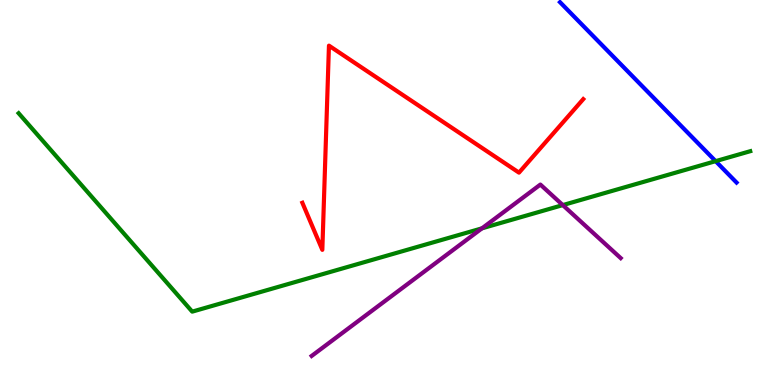[{'lines': ['blue', 'red'], 'intersections': []}, {'lines': ['green', 'red'], 'intersections': []}, {'lines': ['purple', 'red'], 'intersections': []}, {'lines': ['blue', 'green'], 'intersections': [{'x': 9.23, 'y': 5.81}]}, {'lines': ['blue', 'purple'], 'intersections': []}, {'lines': ['green', 'purple'], 'intersections': [{'x': 6.22, 'y': 4.07}, {'x': 7.26, 'y': 4.67}]}]